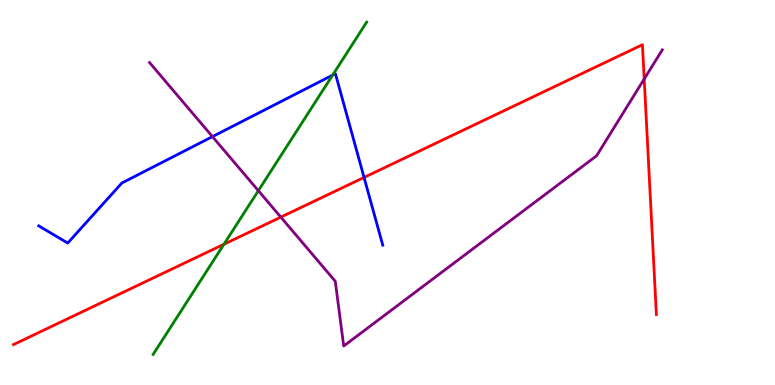[{'lines': ['blue', 'red'], 'intersections': [{'x': 4.7, 'y': 5.39}]}, {'lines': ['green', 'red'], 'intersections': [{'x': 2.89, 'y': 3.66}]}, {'lines': ['purple', 'red'], 'intersections': [{'x': 3.62, 'y': 4.36}, {'x': 8.31, 'y': 7.95}]}, {'lines': ['blue', 'green'], 'intersections': [{'x': 4.29, 'y': 8.05}]}, {'lines': ['blue', 'purple'], 'intersections': [{'x': 2.74, 'y': 6.45}]}, {'lines': ['green', 'purple'], 'intersections': [{'x': 3.33, 'y': 5.05}]}]